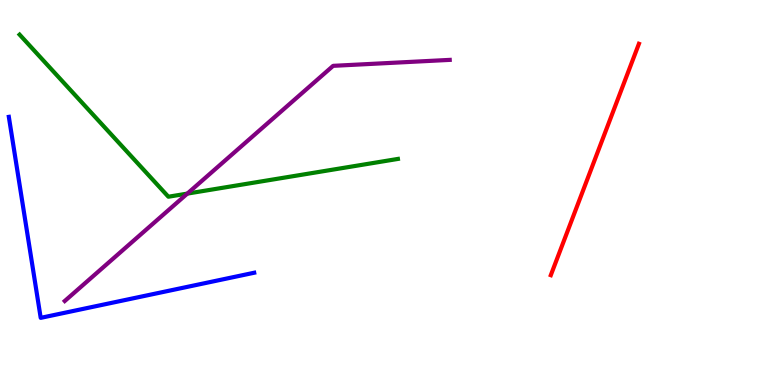[{'lines': ['blue', 'red'], 'intersections': []}, {'lines': ['green', 'red'], 'intersections': []}, {'lines': ['purple', 'red'], 'intersections': []}, {'lines': ['blue', 'green'], 'intersections': []}, {'lines': ['blue', 'purple'], 'intersections': []}, {'lines': ['green', 'purple'], 'intersections': [{'x': 2.42, 'y': 4.97}]}]